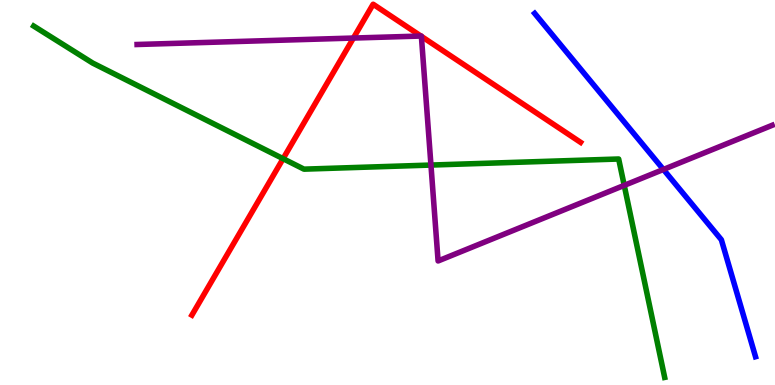[{'lines': ['blue', 'red'], 'intersections': []}, {'lines': ['green', 'red'], 'intersections': [{'x': 3.65, 'y': 5.88}]}, {'lines': ['purple', 'red'], 'intersections': [{'x': 4.56, 'y': 9.01}, {'x': 5.43, 'y': 9.06}, {'x': 5.44, 'y': 9.06}]}, {'lines': ['blue', 'green'], 'intersections': []}, {'lines': ['blue', 'purple'], 'intersections': [{'x': 8.56, 'y': 5.6}]}, {'lines': ['green', 'purple'], 'intersections': [{'x': 5.56, 'y': 5.71}, {'x': 8.05, 'y': 5.19}]}]